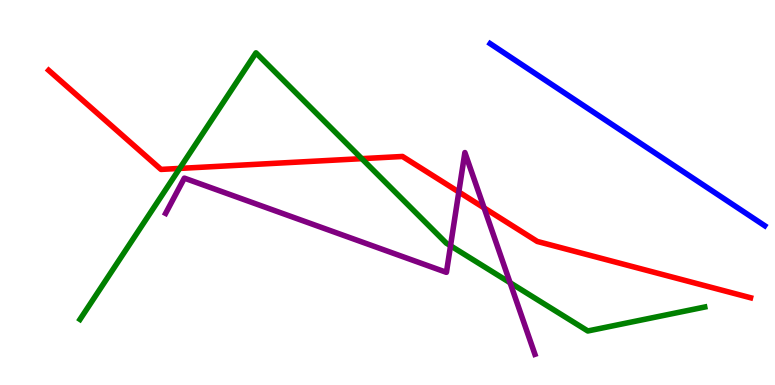[{'lines': ['blue', 'red'], 'intersections': []}, {'lines': ['green', 'red'], 'intersections': [{'x': 2.32, 'y': 5.63}, {'x': 4.67, 'y': 5.88}]}, {'lines': ['purple', 'red'], 'intersections': [{'x': 5.92, 'y': 5.01}, {'x': 6.25, 'y': 4.6}]}, {'lines': ['blue', 'green'], 'intersections': []}, {'lines': ['blue', 'purple'], 'intersections': []}, {'lines': ['green', 'purple'], 'intersections': [{'x': 5.81, 'y': 3.62}, {'x': 6.58, 'y': 2.66}]}]